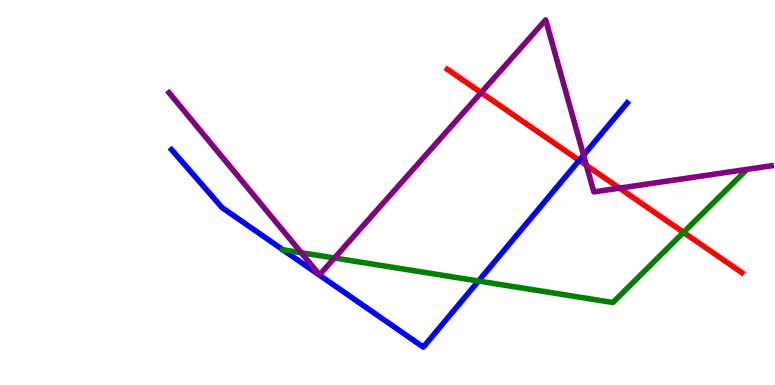[{'lines': ['blue', 'red'], 'intersections': [{'x': 7.47, 'y': 5.83}]}, {'lines': ['green', 'red'], 'intersections': [{'x': 8.82, 'y': 3.96}]}, {'lines': ['purple', 'red'], 'intersections': [{'x': 6.21, 'y': 7.59}, {'x': 7.57, 'y': 5.71}, {'x': 7.99, 'y': 5.11}]}, {'lines': ['blue', 'green'], 'intersections': [{'x': 6.17, 'y': 2.7}]}, {'lines': ['blue', 'purple'], 'intersections': [{'x': 7.53, 'y': 5.97}]}, {'lines': ['green', 'purple'], 'intersections': [{'x': 3.89, 'y': 3.44}, {'x': 4.32, 'y': 3.3}]}]